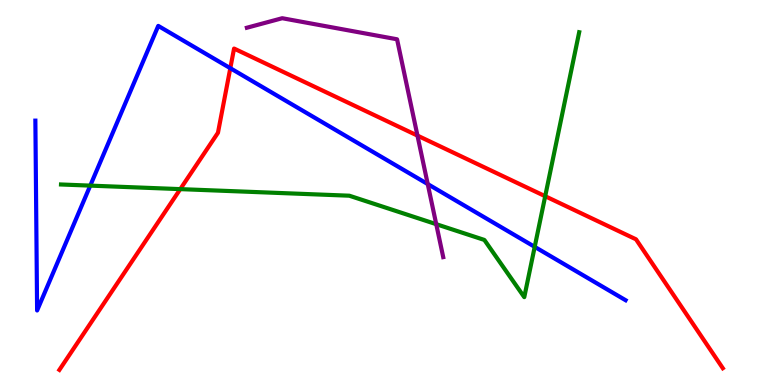[{'lines': ['blue', 'red'], 'intersections': [{'x': 2.97, 'y': 8.23}]}, {'lines': ['green', 'red'], 'intersections': [{'x': 2.33, 'y': 5.09}, {'x': 7.03, 'y': 4.9}]}, {'lines': ['purple', 'red'], 'intersections': [{'x': 5.39, 'y': 6.48}]}, {'lines': ['blue', 'green'], 'intersections': [{'x': 1.16, 'y': 5.18}, {'x': 6.9, 'y': 3.59}]}, {'lines': ['blue', 'purple'], 'intersections': [{'x': 5.52, 'y': 5.22}]}, {'lines': ['green', 'purple'], 'intersections': [{'x': 5.63, 'y': 4.18}]}]